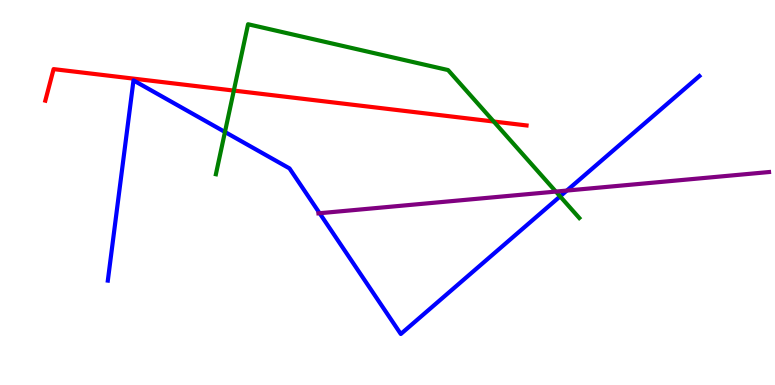[{'lines': ['blue', 'red'], 'intersections': []}, {'lines': ['green', 'red'], 'intersections': [{'x': 3.02, 'y': 7.65}, {'x': 6.37, 'y': 6.84}]}, {'lines': ['purple', 'red'], 'intersections': []}, {'lines': ['blue', 'green'], 'intersections': [{'x': 2.9, 'y': 6.57}, {'x': 7.23, 'y': 4.9}]}, {'lines': ['blue', 'purple'], 'intersections': [{'x': 4.12, 'y': 4.46}, {'x': 7.31, 'y': 5.05}]}, {'lines': ['green', 'purple'], 'intersections': [{'x': 7.17, 'y': 5.02}]}]